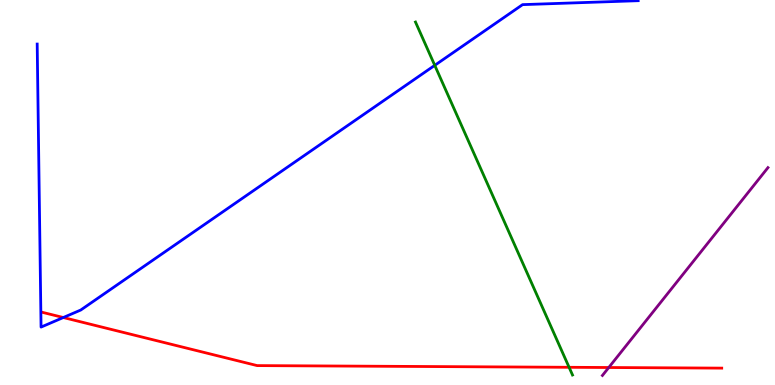[{'lines': ['blue', 'red'], 'intersections': [{'x': 0.817, 'y': 1.75}]}, {'lines': ['green', 'red'], 'intersections': [{'x': 7.34, 'y': 0.46}]}, {'lines': ['purple', 'red'], 'intersections': [{'x': 7.85, 'y': 0.454}]}, {'lines': ['blue', 'green'], 'intersections': [{'x': 5.61, 'y': 8.3}]}, {'lines': ['blue', 'purple'], 'intersections': []}, {'lines': ['green', 'purple'], 'intersections': []}]